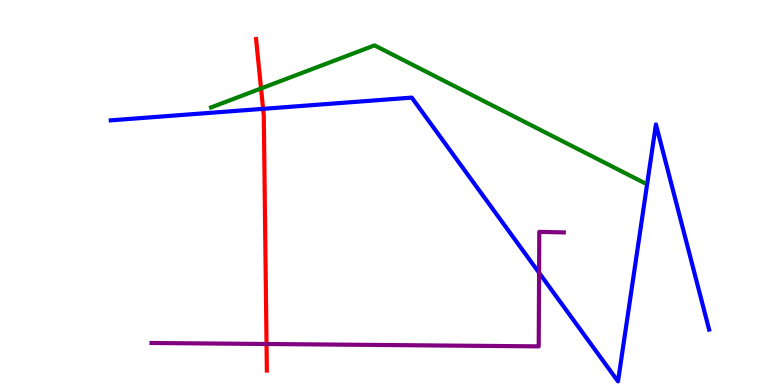[{'lines': ['blue', 'red'], 'intersections': [{'x': 3.39, 'y': 7.17}]}, {'lines': ['green', 'red'], 'intersections': [{'x': 3.37, 'y': 7.7}]}, {'lines': ['purple', 'red'], 'intersections': [{'x': 3.44, 'y': 1.07}]}, {'lines': ['blue', 'green'], 'intersections': []}, {'lines': ['blue', 'purple'], 'intersections': [{'x': 6.96, 'y': 2.92}]}, {'lines': ['green', 'purple'], 'intersections': []}]